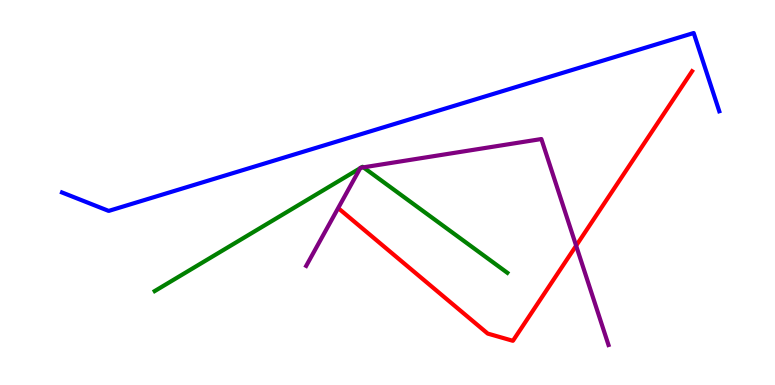[{'lines': ['blue', 'red'], 'intersections': []}, {'lines': ['green', 'red'], 'intersections': []}, {'lines': ['purple', 'red'], 'intersections': [{'x': 7.43, 'y': 3.62}]}, {'lines': ['blue', 'green'], 'intersections': []}, {'lines': ['blue', 'purple'], 'intersections': []}, {'lines': ['green', 'purple'], 'intersections': [{'x': 4.65, 'y': 5.63}, {'x': 4.66, 'y': 5.64}, {'x': 4.69, 'y': 5.65}]}]